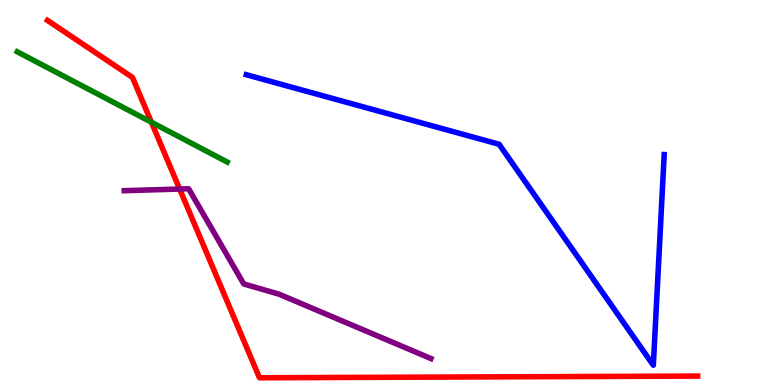[{'lines': ['blue', 'red'], 'intersections': []}, {'lines': ['green', 'red'], 'intersections': [{'x': 1.95, 'y': 6.83}]}, {'lines': ['purple', 'red'], 'intersections': [{'x': 2.32, 'y': 5.09}]}, {'lines': ['blue', 'green'], 'intersections': []}, {'lines': ['blue', 'purple'], 'intersections': []}, {'lines': ['green', 'purple'], 'intersections': []}]